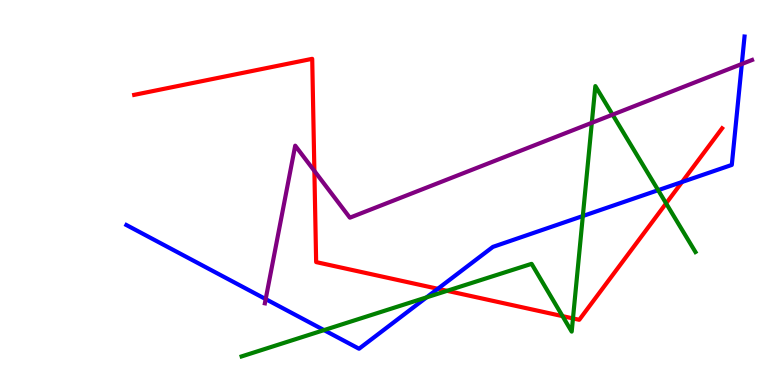[{'lines': ['blue', 'red'], 'intersections': [{'x': 5.65, 'y': 2.5}, {'x': 8.8, 'y': 5.27}]}, {'lines': ['green', 'red'], 'intersections': [{'x': 5.77, 'y': 2.45}, {'x': 7.26, 'y': 1.79}, {'x': 7.39, 'y': 1.73}, {'x': 8.59, 'y': 4.72}]}, {'lines': ['purple', 'red'], 'intersections': [{'x': 4.06, 'y': 5.56}]}, {'lines': ['blue', 'green'], 'intersections': [{'x': 4.18, 'y': 1.43}, {'x': 5.5, 'y': 2.28}, {'x': 7.52, 'y': 4.39}, {'x': 8.49, 'y': 5.06}]}, {'lines': ['blue', 'purple'], 'intersections': [{'x': 3.43, 'y': 2.23}, {'x': 9.57, 'y': 8.34}]}, {'lines': ['green', 'purple'], 'intersections': [{'x': 7.64, 'y': 6.81}, {'x': 7.9, 'y': 7.02}]}]